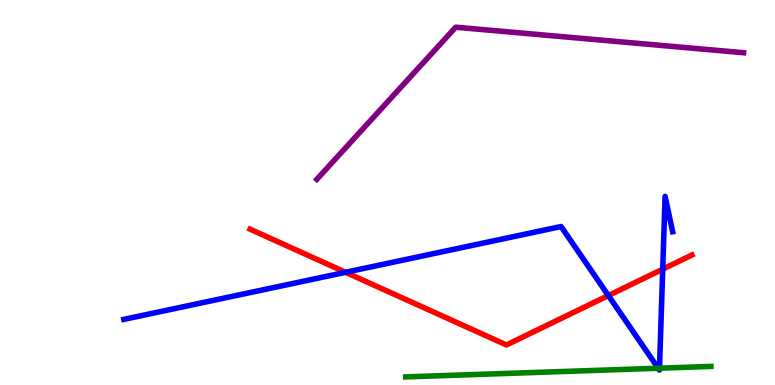[{'lines': ['blue', 'red'], 'intersections': [{'x': 4.46, 'y': 2.93}, {'x': 7.85, 'y': 2.32}, {'x': 8.55, 'y': 3.01}]}, {'lines': ['green', 'red'], 'intersections': []}, {'lines': ['purple', 'red'], 'intersections': []}, {'lines': ['blue', 'green'], 'intersections': [{'x': 8.49, 'y': 0.435}, {'x': 8.51, 'y': 0.437}]}, {'lines': ['blue', 'purple'], 'intersections': []}, {'lines': ['green', 'purple'], 'intersections': []}]